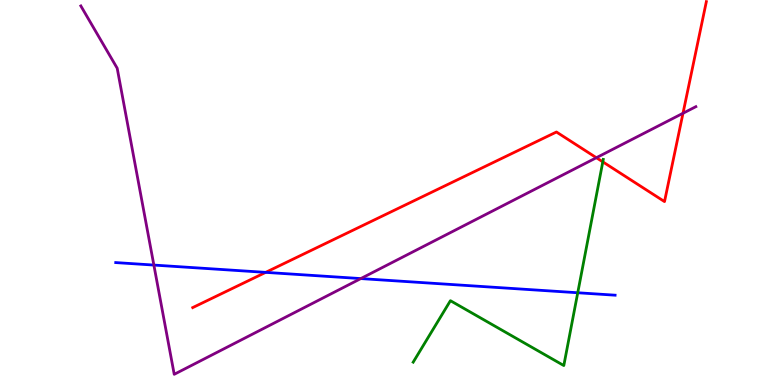[{'lines': ['blue', 'red'], 'intersections': [{'x': 3.43, 'y': 2.93}]}, {'lines': ['green', 'red'], 'intersections': [{'x': 7.78, 'y': 5.8}]}, {'lines': ['purple', 'red'], 'intersections': [{'x': 7.7, 'y': 5.9}, {'x': 8.81, 'y': 7.06}]}, {'lines': ['blue', 'green'], 'intersections': [{'x': 7.45, 'y': 2.4}]}, {'lines': ['blue', 'purple'], 'intersections': [{'x': 1.99, 'y': 3.12}, {'x': 4.66, 'y': 2.76}]}, {'lines': ['green', 'purple'], 'intersections': []}]